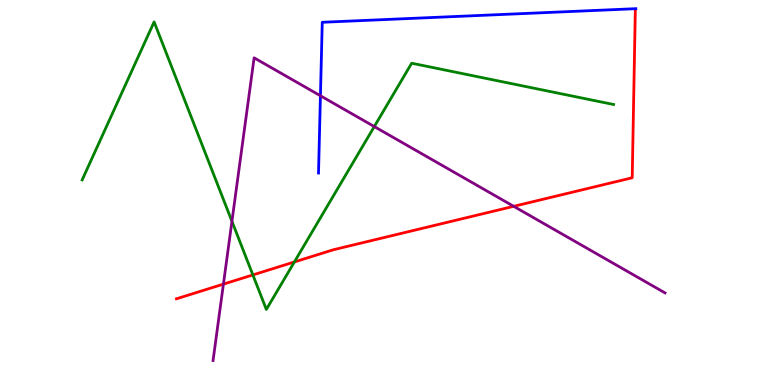[{'lines': ['blue', 'red'], 'intersections': []}, {'lines': ['green', 'red'], 'intersections': [{'x': 3.26, 'y': 2.86}, {'x': 3.8, 'y': 3.2}]}, {'lines': ['purple', 'red'], 'intersections': [{'x': 2.88, 'y': 2.62}, {'x': 6.63, 'y': 4.64}]}, {'lines': ['blue', 'green'], 'intersections': []}, {'lines': ['blue', 'purple'], 'intersections': [{'x': 4.13, 'y': 7.51}]}, {'lines': ['green', 'purple'], 'intersections': [{'x': 2.99, 'y': 4.25}, {'x': 4.83, 'y': 6.71}]}]